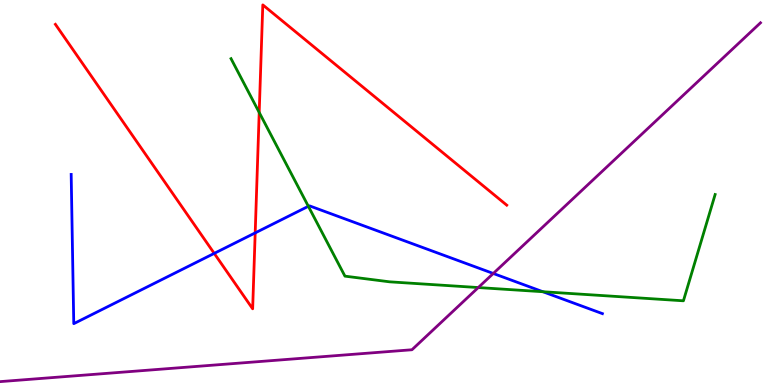[{'lines': ['blue', 'red'], 'intersections': [{'x': 2.76, 'y': 3.42}, {'x': 3.29, 'y': 3.95}]}, {'lines': ['green', 'red'], 'intersections': [{'x': 3.34, 'y': 7.08}]}, {'lines': ['purple', 'red'], 'intersections': []}, {'lines': ['blue', 'green'], 'intersections': [{'x': 3.98, 'y': 4.64}, {'x': 7.01, 'y': 2.42}]}, {'lines': ['blue', 'purple'], 'intersections': [{'x': 6.36, 'y': 2.9}]}, {'lines': ['green', 'purple'], 'intersections': [{'x': 6.17, 'y': 2.53}]}]